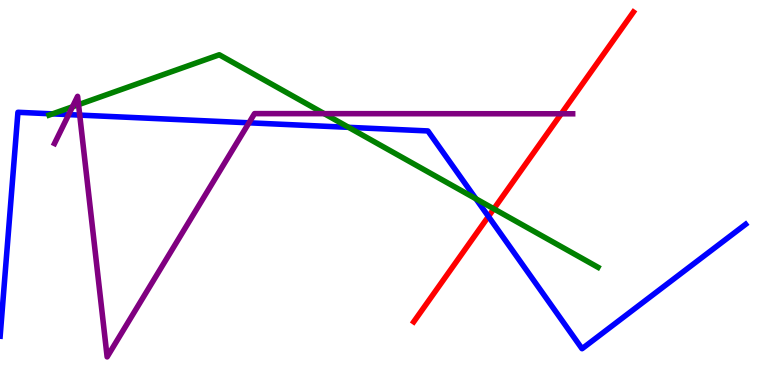[{'lines': ['blue', 'red'], 'intersections': [{'x': 6.3, 'y': 4.38}]}, {'lines': ['green', 'red'], 'intersections': [{'x': 6.37, 'y': 4.58}]}, {'lines': ['purple', 'red'], 'intersections': [{'x': 7.24, 'y': 7.04}]}, {'lines': ['blue', 'green'], 'intersections': [{'x': 0.678, 'y': 7.04}, {'x': 4.5, 'y': 6.69}, {'x': 6.14, 'y': 4.84}]}, {'lines': ['blue', 'purple'], 'intersections': [{'x': 0.886, 'y': 7.02}, {'x': 1.03, 'y': 7.01}, {'x': 3.21, 'y': 6.81}]}, {'lines': ['green', 'purple'], 'intersections': [{'x': 0.935, 'y': 7.23}, {'x': 1.01, 'y': 7.28}, {'x': 4.18, 'y': 7.05}]}]